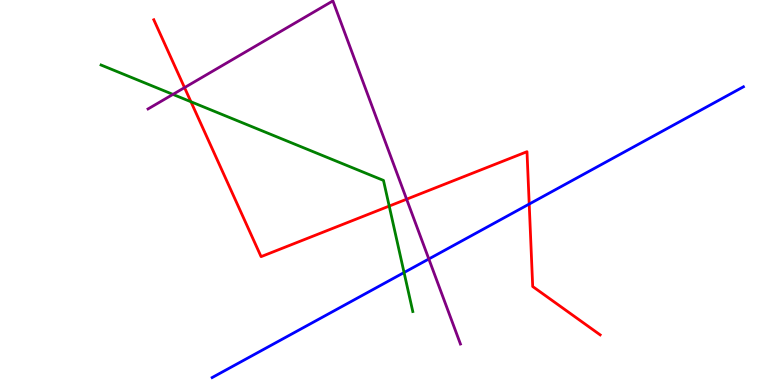[{'lines': ['blue', 'red'], 'intersections': [{'x': 6.83, 'y': 4.7}]}, {'lines': ['green', 'red'], 'intersections': [{'x': 2.46, 'y': 7.36}, {'x': 5.02, 'y': 4.65}]}, {'lines': ['purple', 'red'], 'intersections': [{'x': 2.38, 'y': 7.72}, {'x': 5.25, 'y': 4.83}]}, {'lines': ['blue', 'green'], 'intersections': [{'x': 5.21, 'y': 2.92}]}, {'lines': ['blue', 'purple'], 'intersections': [{'x': 5.53, 'y': 3.27}]}, {'lines': ['green', 'purple'], 'intersections': [{'x': 2.23, 'y': 7.55}]}]